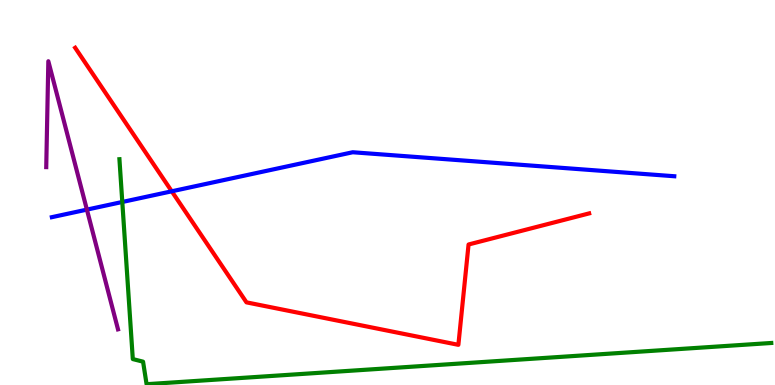[{'lines': ['blue', 'red'], 'intersections': [{'x': 2.22, 'y': 5.03}]}, {'lines': ['green', 'red'], 'intersections': []}, {'lines': ['purple', 'red'], 'intersections': []}, {'lines': ['blue', 'green'], 'intersections': [{'x': 1.58, 'y': 4.75}]}, {'lines': ['blue', 'purple'], 'intersections': [{'x': 1.12, 'y': 4.56}]}, {'lines': ['green', 'purple'], 'intersections': []}]